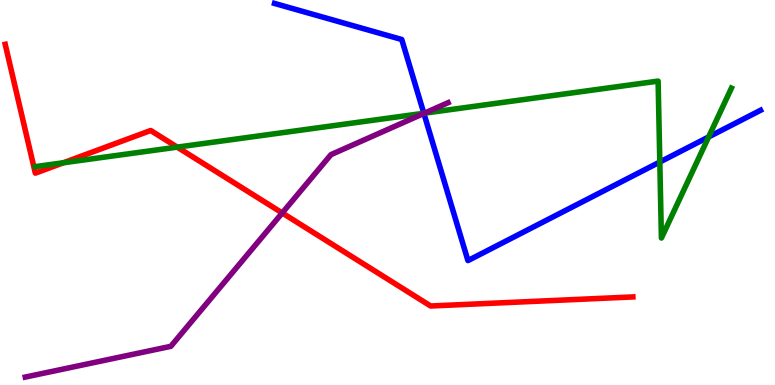[{'lines': ['blue', 'red'], 'intersections': []}, {'lines': ['green', 'red'], 'intersections': [{'x': 0.819, 'y': 5.77}, {'x': 2.29, 'y': 6.18}]}, {'lines': ['purple', 'red'], 'intersections': [{'x': 3.64, 'y': 4.47}]}, {'lines': ['blue', 'green'], 'intersections': [{'x': 5.47, 'y': 7.06}, {'x': 8.51, 'y': 5.79}, {'x': 9.14, 'y': 6.44}]}, {'lines': ['blue', 'purple'], 'intersections': [{'x': 5.47, 'y': 7.05}]}, {'lines': ['green', 'purple'], 'intersections': [{'x': 5.48, 'y': 7.06}]}]